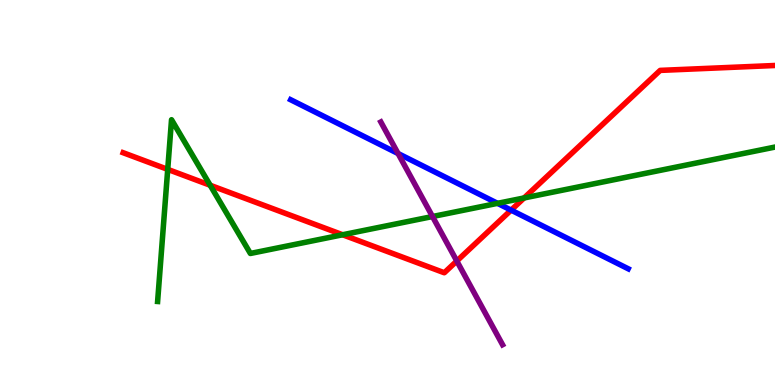[{'lines': ['blue', 'red'], 'intersections': [{'x': 6.59, 'y': 4.54}]}, {'lines': ['green', 'red'], 'intersections': [{'x': 2.16, 'y': 5.6}, {'x': 2.71, 'y': 5.19}, {'x': 4.42, 'y': 3.9}, {'x': 6.76, 'y': 4.86}]}, {'lines': ['purple', 'red'], 'intersections': [{'x': 5.89, 'y': 3.22}]}, {'lines': ['blue', 'green'], 'intersections': [{'x': 6.42, 'y': 4.72}]}, {'lines': ['blue', 'purple'], 'intersections': [{'x': 5.14, 'y': 6.01}]}, {'lines': ['green', 'purple'], 'intersections': [{'x': 5.58, 'y': 4.38}]}]